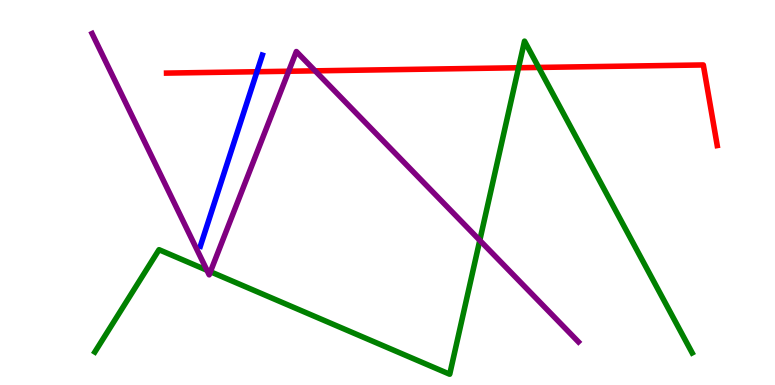[{'lines': ['blue', 'red'], 'intersections': [{'x': 3.32, 'y': 8.14}]}, {'lines': ['green', 'red'], 'intersections': [{'x': 6.69, 'y': 8.24}, {'x': 6.95, 'y': 8.25}]}, {'lines': ['purple', 'red'], 'intersections': [{'x': 3.72, 'y': 8.15}, {'x': 4.07, 'y': 8.16}]}, {'lines': ['blue', 'green'], 'intersections': []}, {'lines': ['blue', 'purple'], 'intersections': []}, {'lines': ['green', 'purple'], 'intersections': [{'x': 2.67, 'y': 2.98}, {'x': 2.72, 'y': 2.94}, {'x': 6.19, 'y': 3.76}]}]